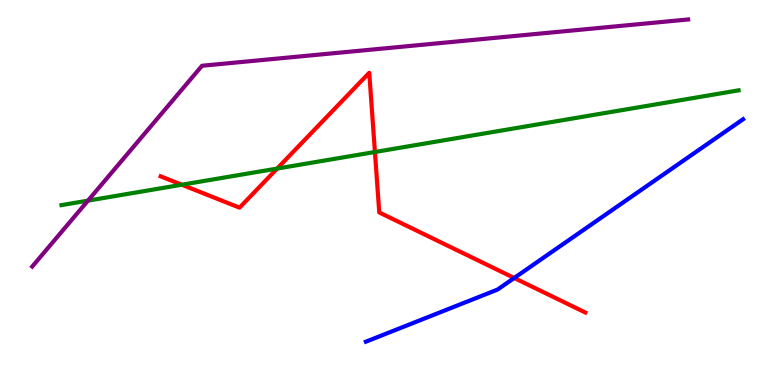[{'lines': ['blue', 'red'], 'intersections': [{'x': 6.64, 'y': 2.78}]}, {'lines': ['green', 'red'], 'intersections': [{'x': 2.35, 'y': 5.2}, {'x': 3.58, 'y': 5.62}, {'x': 4.84, 'y': 6.05}]}, {'lines': ['purple', 'red'], 'intersections': []}, {'lines': ['blue', 'green'], 'intersections': []}, {'lines': ['blue', 'purple'], 'intersections': []}, {'lines': ['green', 'purple'], 'intersections': [{'x': 1.14, 'y': 4.79}]}]